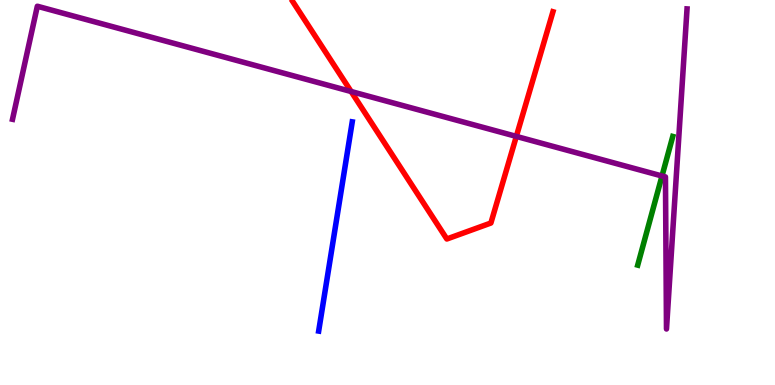[{'lines': ['blue', 'red'], 'intersections': []}, {'lines': ['green', 'red'], 'intersections': []}, {'lines': ['purple', 'red'], 'intersections': [{'x': 4.53, 'y': 7.62}, {'x': 6.66, 'y': 6.46}]}, {'lines': ['blue', 'green'], 'intersections': []}, {'lines': ['blue', 'purple'], 'intersections': []}, {'lines': ['green', 'purple'], 'intersections': [{'x': 8.54, 'y': 5.43}]}]